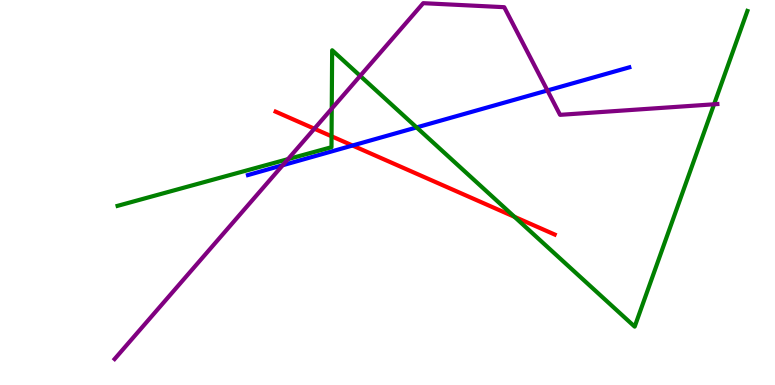[{'lines': ['blue', 'red'], 'intersections': [{'x': 4.55, 'y': 6.22}]}, {'lines': ['green', 'red'], 'intersections': [{'x': 4.28, 'y': 6.46}, {'x': 6.64, 'y': 4.37}]}, {'lines': ['purple', 'red'], 'intersections': [{'x': 4.06, 'y': 6.66}]}, {'lines': ['blue', 'green'], 'intersections': [{'x': 5.38, 'y': 6.69}]}, {'lines': ['blue', 'purple'], 'intersections': [{'x': 3.65, 'y': 5.71}, {'x': 7.06, 'y': 7.65}]}, {'lines': ['green', 'purple'], 'intersections': [{'x': 3.72, 'y': 5.87}, {'x': 4.28, 'y': 7.18}, {'x': 4.65, 'y': 8.03}, {'x': 9.21, 'y': 7.29}]}]